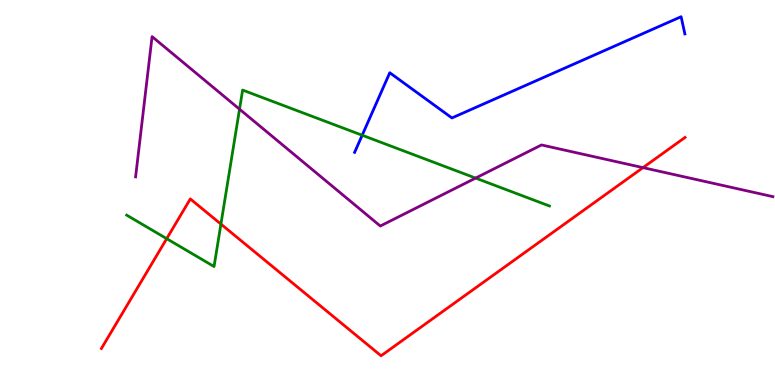[{'lines': ['blue', 'red'], 'intersections': []}, {'lines': ['green', 'red'], 'intersections': [{'x': 2.15, 'y': 3.8}, {'x': 2.85, 'y': 4.18}]}, {'lines': ['purple', 'red'], 'intersections': [{'x': 8.3, 'y': 5.65}]}, {'lines': ['blue', 'green'], 'intersections': [{'x': 4.67, 'y': 6.49}]}, {'lines': ['blue', 'purple'], 'intersections': []}, {'lines': ['green', 'purple'], 'intersections': [{'x': 3.09, 'y': 7.16}, {'x': 6.14, 'y': 5.37}]}]